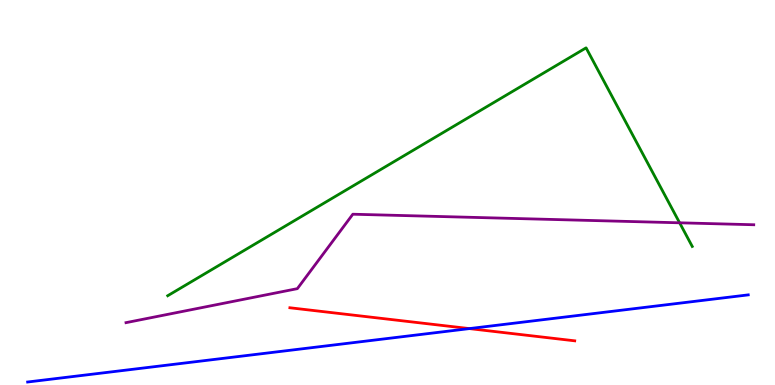[{'lines': ['blue', 'red'], 'intersections': [{'x': 6.06, 'y': 1.47}]}, {'lines': ['green', 'red'], 'intersections': []}, {'lines': ['purple', 'red'], 'intersections': []}, {'lines': ['blue', 'green'], 'intersections': []}, {'lines': ['blue', 'purple'], 'intersections': []}, {'lines': ['green', 'purple'], 'intersections': [{'x': 8.77, 'y': 4.21}]}]